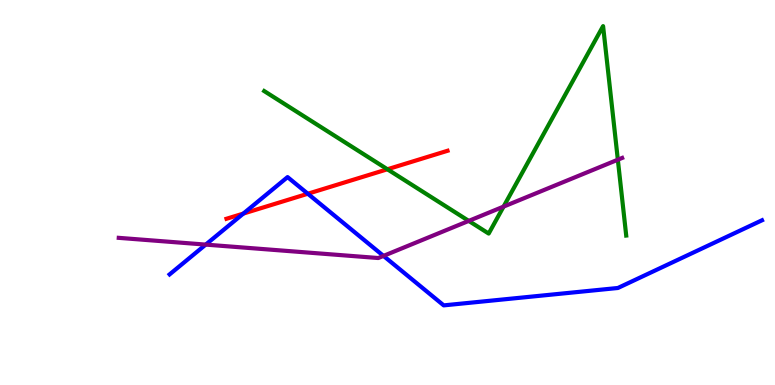[{'lines': ['blue', 'red'], 'intersections': [{'x': 3.14, 'y': 4.45}, {'x': 3.97, 'y': 4.97}]}, {'lines': ['green', 'red'], 'intersections': [{'x': 5.0, 'y': 5.6}]}, {'lines': ['purple', 'red'], 'intersections': []}, {'lines': ['blue', 'green'], 'intersections': []}, {'lines': ['blue', 'purple'], 'intersections': [{'x': 2.65, 'y': 3.65}, {'x': 4.95, 'y': 3.35}]}, {'lines': ['green', 'purple'], 'intersections': [{'x': 6.05, 'y': 4.26}, {'x': 6.5, 'y': 4.63}, {'x': 7.97, 'y': 5.85}]}]